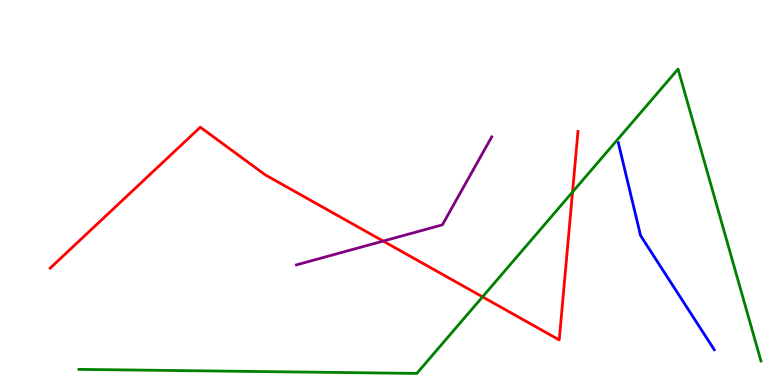[{'lines': ['blue', 'red'], 'intersections': []}, {'lines': ['green', 'red'], 'intersections': [{'x': 6.23, 'y': 2.29}, {'x': 7.39, 'y': 5.01}]}, {'lines': ['purple', 'red'], 'intersections': [{'x': 4.94, 'y': 3.74}]}, {'lines': ['blue', 'green'], 'intersections': []}, {'lines': ['blue', 'purple'], 'intersections': []}, {'lines': ['green', 'purple'], 'intersections': []}]